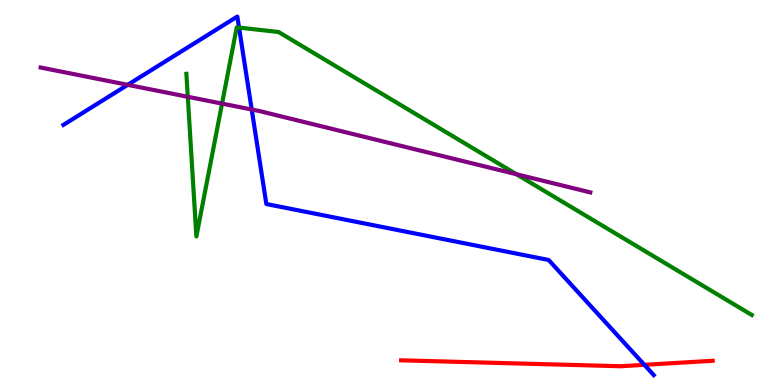[{'lines': ['blue', 'red'], 'intersections': [{'x': 8.31, 'y': 0.524}]}, {'lines': ['green', 'red'], 'intersections': []}, {'lines': ['purple', 'red'], 'intersections': []}, {'lines': ['blue', 'green'], 'intersections': [{'x': 3.08, 'y': 9.28}]}, {'lines': ['blue', 'purple'], 'intersections': [{'x': 1.65, 'y': 7.8}, {'x': 3.25, 'y': 7.16}]}, {'lines': ['green', 'purple'], 'intersections': [{'x': 2.42, 'y': 7.49}, {'x': 2.86, 'y': 7.31}, {'x': 6.66, 'y': 5.47}]}]